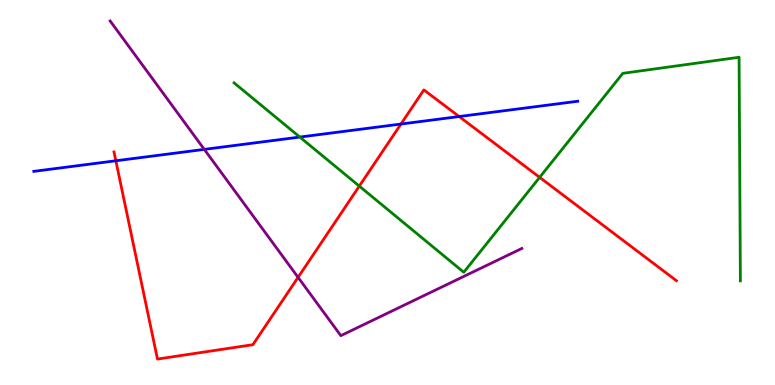[{'lines': ['blue', 'red'], 'intersections': [{'x': 1.49, 'y': 5.82}, {'x': 5.17, 'y': 6.78}, {'x': 5.92, 'y': 6.97}]}, {'lines': ['green', 'red'], 'intersections': [{'x': 4.64, 'y': 5.17}, {'x': 6.96, 'y': 5.39}]}, {'lines': ['purple', 'red'], 'intersections': [{'x': 3.85, 'y': 2.8}]}, {'lines': ['blue', 'green'], 'intersections': [{'x': 3.87, 'y': 6.44}]}, {'lines': ['blue', 'purple'], 'intersections': [{'x': 2.64, 'y': 6.12}]}, {'lines': ['green', 'purple'], 'intersections': []}]